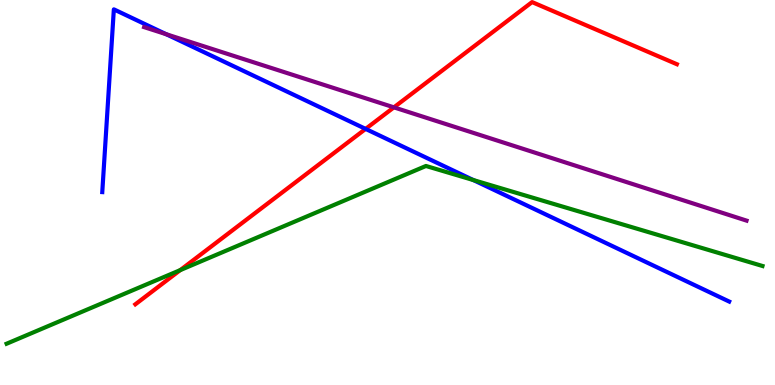[{'lines': ['blue', 'red'], 'intersections': [{'x': 4.72, 'y': 6.65}]}, {'lines': ['green', 'red'], 'intersections': [{'x': 2.33, 'y': 2.98}]}, {'lines': ['purple', 'red'], 'intersections': [{'x': 5.08, 'y': 7.21}]}, {'lines': ['blue', 'green'], 'intersections': [{'x': 6.11, 'y': 5.32}]}, {'lines': ['blue', 'purple'], 'intersections': [{'x': 2.14, 'y': 9.11}]}, {'lines': ['green', 'purple'], 'intersections': []}]